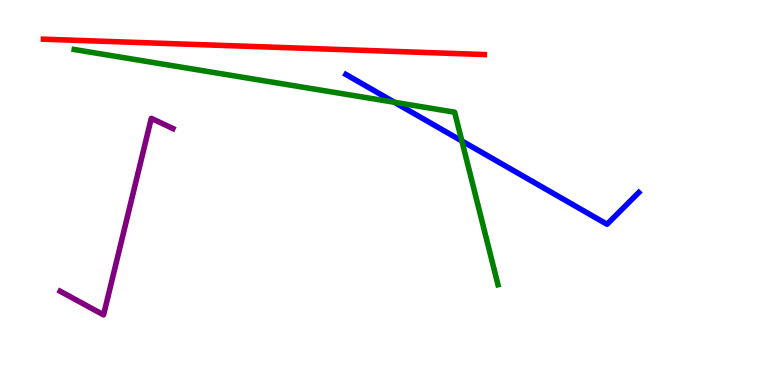[{'lines': ['blue', 'red'], 'intersections': []}, {'lines': ['green', 'red'], 'intersections': []}, {'lines': ['purple', 'red'], 'intersections': []}, {'lines': ['blue', 'green'], 'intersections': [{'x': 5.09, 'y': 7.34}, {'x': 5.96, 'y': 6.34}]}, {'lines': ['blue', 'purple'], 'intersections': []}, {'lines': ['green', 'purple'], 'intersections': []}]